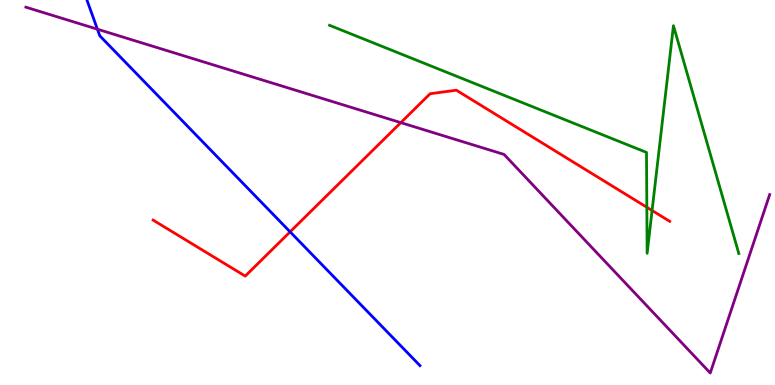[{'lines': ['blue', 'red'], 'intersections': [{'x': 3.74, 'y': 3.98}]}, {'lines': ['green', 'red'], 'intersections': [{'x': 8.35, 'y': 4.62}, {'x': 8.41, 'y': 4.53}]}, {'lines': ['purple', 'red'], 'intersections': [{'x': 5.17, 'y': 6.81}]}, {'lines': ['blue', 'green'], 'intersections': []}, {'lines': ['blue', 'purple'], 'intersections': [{'x': 1.26, 'y': 9.24}]}, {'lines': ['green', 'purple'], 'intersections': []}]